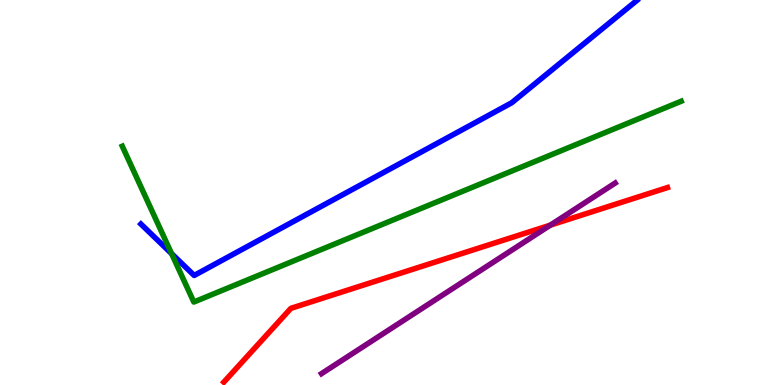[{'lines': ['blue', 'red'], 'intersections': []}, {'lines': ['green', 'red'], 'intersections': []}, {'lines': ['purple', 'red'], 'intersections': [{'x': 7.1, 'y': 4.15}]}, {'lines': ['blue', 'green'], 'intersections': [{'x': 2.21, 'y': 3.41}]}, {'lines': ['blue', 'purple'], 'intersections': []}, {'lines': ['green', 'purple'], 'intersections': []}]